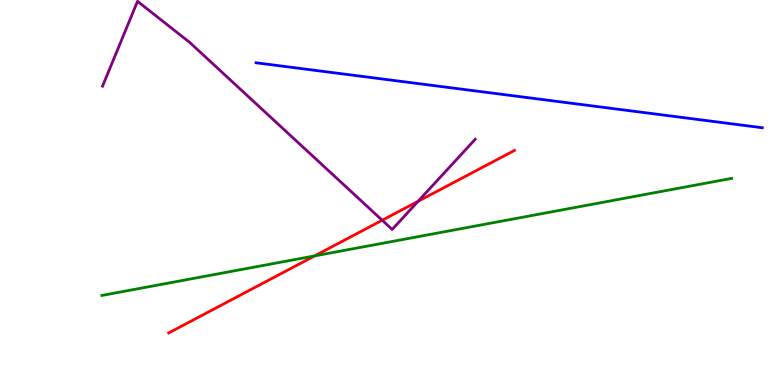[{'lines': ['blue', 'red'], 'intersections': []}, {'lines': ['green', 'red'], 'intersections': [{'x': 4.06, 'y': 3.35}]}, {'lines': ['purple', 'red'], 'intersections': [{'x': 4.93, 'y': 4.28}, {'x': 5.39, 'y': 4.77}]}, {'lines': ['blue', 'green'], 'intersections': []}, {'lines': ['blue', 'purple'], 'intersections': []}, {'lines': ['green', 'purple'], 'intersections': []}]